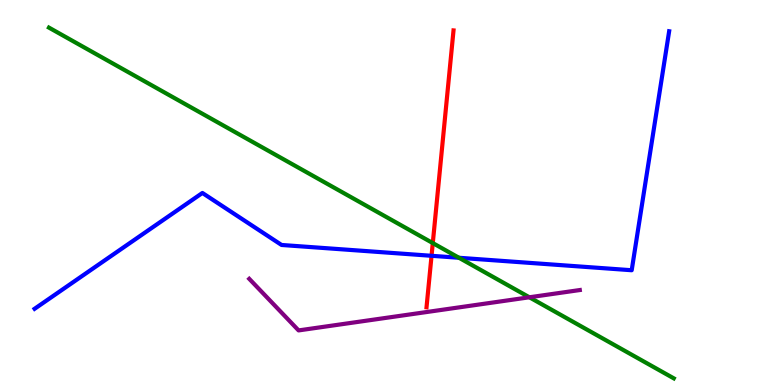[{'lines': ['blue', 'red'], 'intersections': [{'x': 5.57, 'y': 3.36}]}, {'lines': ['green', 'red'], 'intersections': [{'x': 5.58, 'y': 3.69}]}, {'lines': ['purple', 'red'], 'intersections': []}, {'lines': ['blue', 'green'], 'intersections': [{'x': 5.92, 'y': 3.3}]}, {'lines': ['blue', 'purple'], 'intersections': []}, {'lines': ['green', 'purple'], 'intersections': [{'x': 6.83, 'y': 2.28}]}]